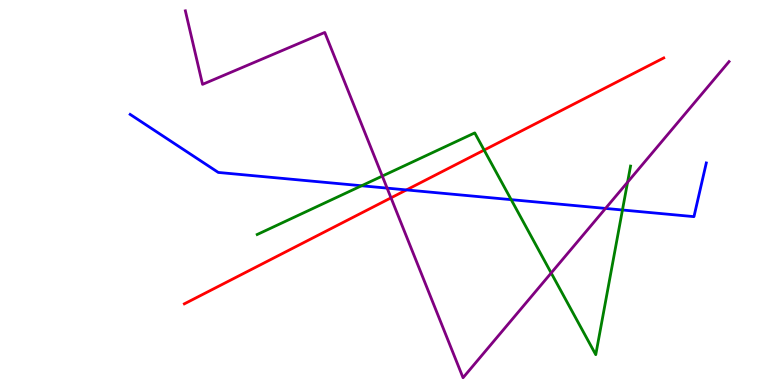[{'lines': ['blue', 'red'], 'intersections': [{'x': 5.24, 'y': 5.07}]}, {'lines': ['green', 'red'], 'intersections': [{'x': 6.25, 'y': 6.1}]}, {'lines': ['purple', 'red'], 'intersections': [{'x': 5.05, 'y': 4.86}]}, {'lines': ['blue', 'green'], 'intersections': [{'x': 4.67, 'y': 5.18}, {'x': 6.6, 'y': 4.81}, {'x': 8.03, 'y': 4.55}]}, {'lines': ['blue', 'purple'], 'intersections': [{'x': 5.0, 'y': 5.11}, {'x': 7.81, 'y': 4.59}]}, {'lines': ['green', 'purple'], 'intersections': [{'x': 4.93, 'y': 5.43}, {'x': 7.11, 'y': 2.91}, {'x': 8.1, 'y': 5.27}]}]